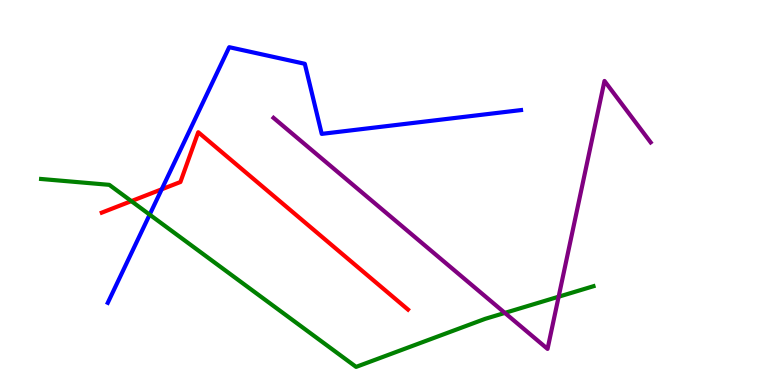[{'lines': ['blue', 'red'], 'intersections': [{'x': 2.09, 'y': 5.08}]}, {'lines': ['green', 'red'], 'intersections': [{'x': 1.69, 'y': 4.78}]}, {'lines': ['purple', 'red'], 'intersections': []}, {'lines': ['blue', 'green'], 'intersections': [{'x': 1.93, 'y': 4.43}]}, {'lines': ['blue', 'purple'], 'intersections': []}, {'lines': ['green', 'purple'], 'intersections': [{'x': 6.51, 'y': 1.87}, {'x': 7.21, 'y': 2.29}]}]